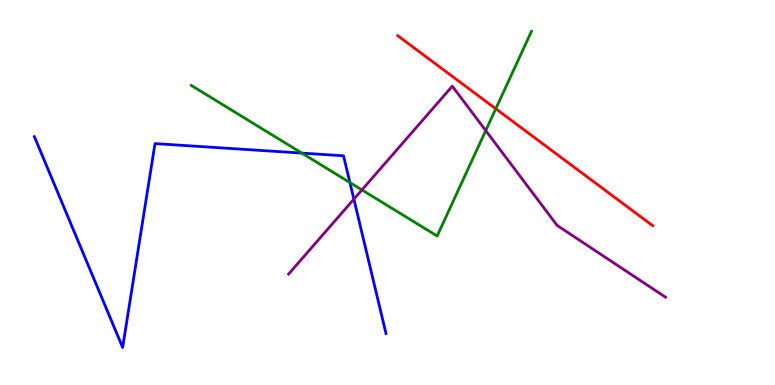[{'lines': ['blue', 'red'], 'intersections': []}, {'lines': ['green', 'red'], 'intersections': [{'x': 6.4, 'y': 7.17}]}, {'lines': ['purple', 'red'], 'intersections': []}, {'lines': ['blue', 'green'], 'intersections': [{'x': 3.89, 'y': 6.02}, {'x': 4.51, 'y': 5.26}]}, {'lines': ['blue', 'purple'], 'intersections': [{'x': 4.57, 'y': 4.83}]}, {'lines': ['green', 'purple'], 'intersections': [{'x': 4.67, 'y': 5.07}, {'x': 6.27, 'y': 6.61}]}]